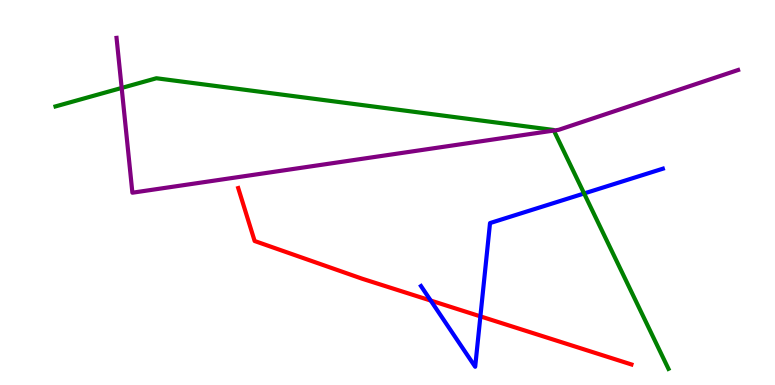[{'lines': ['blue', 'red'], 'intersections': [{'x': 5.56, 'y': 2.19}, {'x': 6.2, 'y': 1.78}]}, {'lines': ['green', 'red'], 'intersections': []}, {'lines': ['purple', 'red'], 'intersections': []}, {'lines': ['blue', 'green'], 'intersections': [{'x': 7.54, 'y': 4.97}]}, {'lines': ['blue', 'purple'], 'intersections': []}, {'lines': ['green', 'purple'], 'intersections': [{'x': 1.57, 'y': 7.72}, {'x': 7.15, 'y': 6.61}]}]